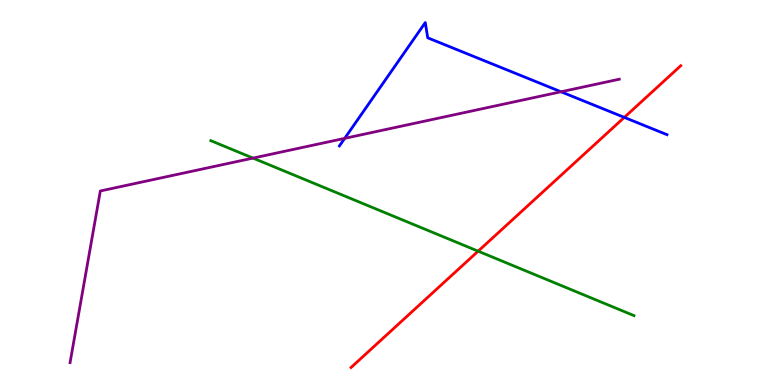[{'lines': ['blue', 'red'], 'intersections': [{'x': 8.06, 'y': 6.95}]}, {'lines': ['green', 'red'], 'intersections': [{'x': 6.17, 'y': 3.48}]}, {'lines': ['purple', 'red'], 'intersections': []}, {'lines': ['blue', 'green'], 'intersections': []}, {'lines': ['blue', 'purple'], 'intersections': [{'x': 4.45, 'y': 6.41}, {'x': 7.24, 'y': 7.62}]}, {'lines': ['green', 'purple'], 'intersections': [{'x': 3.26, 'y': 5.89}]}]